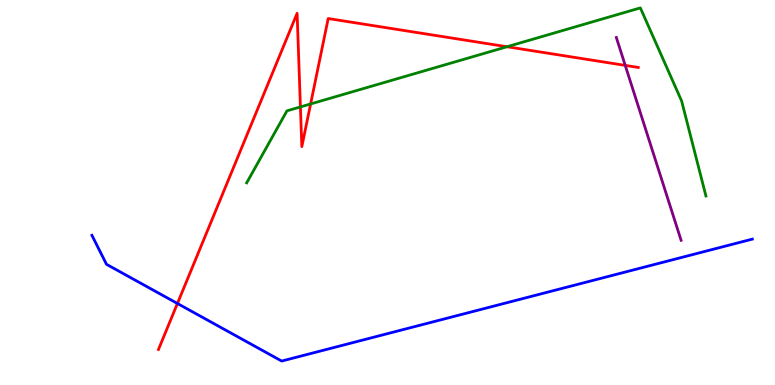[{'lines': ['blue', 'red'], 'intersections': [{'x': 2.29, 'y': 2.12}]}, {'lines': ['green', 'red'], 'intersections': [{'x': 3.88, 'y': 7.22}, {'x': 4.01, 'y': 7.3}, {'x': 6.54, 'y': 8.79}]}, {'lines': ['purple', 'red'], 'intersections': [{'x': 8.07, 'y': 8.3}]}, {'lines': ['blue', 'green'], 'intersections': []}, {'lines': ['blue', 'purple'], 'intersections': []}, {'lines': ['green', 'purple'], 'intersections': []}]